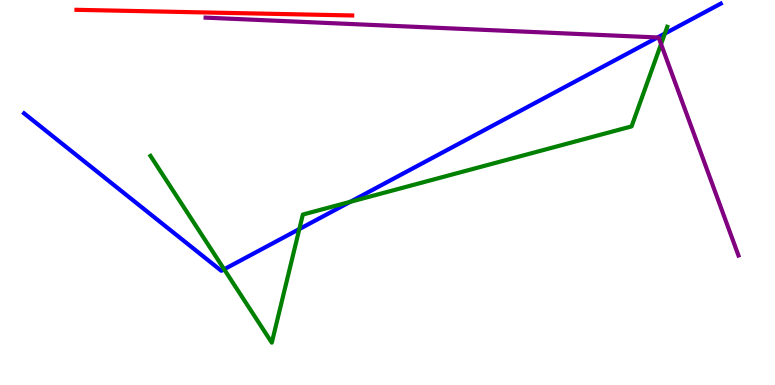[{'lines': ['blue', 'red'], 'intersections': []}, {'lines': ['green', 'red'], 'intersections': []}, {'lines': ['purple', 'red'], 'intersections': []}, {'lines': ['blue', 'green'], 'intersections': [{'x': 2.89, 'y': 3.01}, {'x': 3.86, 'y': 4.05}, {'x': 4.52, 'y': 4.76}, {'x': 8.58, 'y': 9.13}]}, {'lines': ['blue', 'purple'], 'intersections': [{'x': 8.48, 'y': 9.03}]}, {'lines': ['green', 'purple'], 'intersections': [{'x': 8.53, 'y': 8.85}]}]